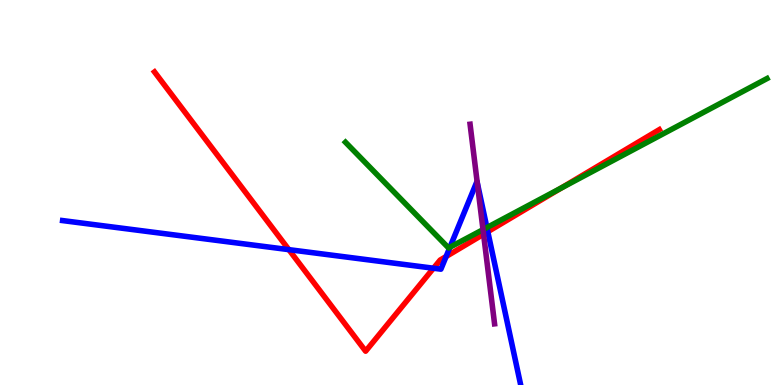[{'lines': ['blue', 'red'], 'intersections': [{'x': 3.73, 'y': 3.52}, {'x': 5.59, 'y': 3.03}, {'x': 5.76, 'y': 3.34}, {'x': 6.29, 'y': 3.98}]}, {'lines': ['green', 'red'], 'intersections': [{'x': 7.24, 'y': 5.11}]}, {'lines': ['purple', 'red'], 'intersections': [{'x': 6.24, 'y': 3.92}]}, {'lines': ['blue', 'green'], 'intersections': [{'x': 5.81, 'y': 3.58}, {'x': 6.28, 'y': 4.09}]}, {'lines': ['blue', 'purple'], 'intersections': [{'x': 6.16, 'y': 5.26}]}, {'lines': ['green', 'purple'], 'intersections': [{'x': 6.23, 'y': 4.04}]}]